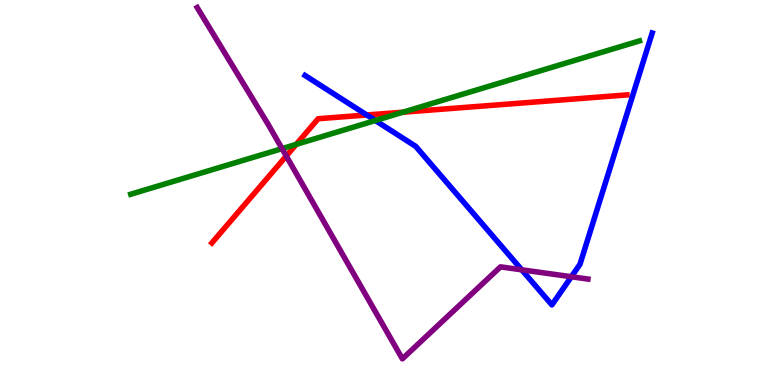[{'lines': ['blue', 'red'], 'intersections': [{'x': 4.73, 'y': 7.01}]}, {'lines': ['green', 'red'], 'intersections': [{'x': 3.82, 'y': 6.25}, {'x': 5.2, 'y': 7.09}]}, {'lines': ['purple', 'red'], 'intersections': [{'x': 3.69, 'y': 5.95}]}, {'lines': ['blue', 'green'], 'intersections': [{'x': 4.84, 'y': 6.87}]}, {'lines': ['blue', 'purple'], 'intersections': [{'x': 6.73, 'y': 2.99}, {'x': 7.37, 'y': 2.81}]}, {'lines': ['green', 'purple'], 'intersections': [{'x': 3.64, 'y': 6.14}]}]